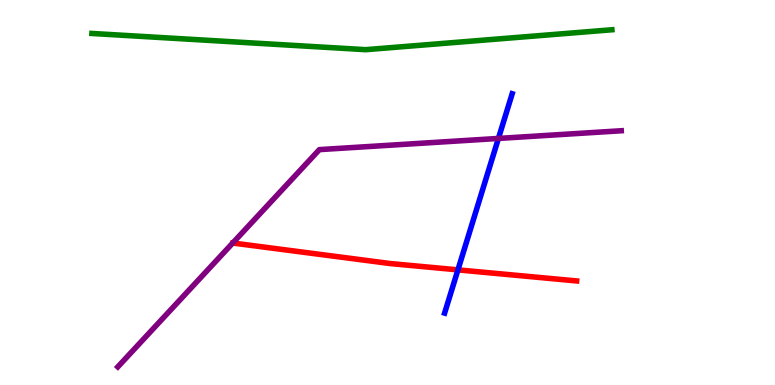[{'lines': ['blue', 'red'], 'intersections': [{'x': 5.91, 'y': 2.99}]}, {'lines': ['green', 'red'], 'intersections': []}, {'lines': ['purple', 'red'], 'intersections': []}, {'lines': ['blue', 'green'], 'intersections': []}, {'lines': ['blue', 'purple'], 'intersections': [{'x': 6.43, 'y': 6.4}]}, {'lines': ['green', 'purple'], 'intersections': []}]